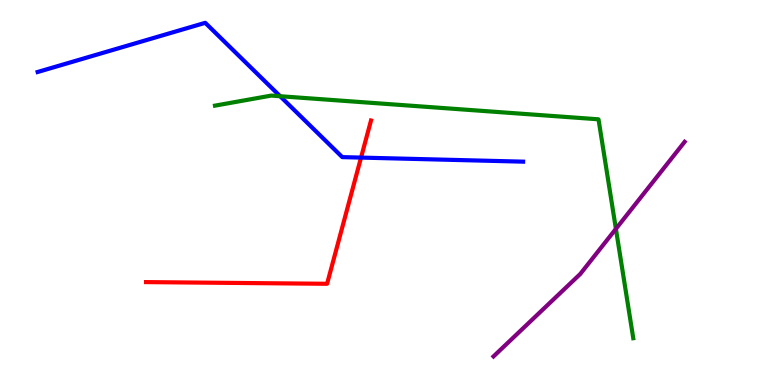[{'lines': ['blue', 'red'], 'intersections': [{'x': 4.66, 'y': 5.91}]}, {'lines': ['green', 'red'], 'intersections': []}, {'lines': ['purple', 'red'], 'intersections': []}, {'lines': ['blue', 'green'], 'intersections': [{'x': 3.61, 'y': 7.5}]}, {'lines': ['blue', 'purple'], 'intersections': []}, {'lines': ['green', 'purple'], 'intersections': [{'x': 7.95, 'y': 4.06}]}]